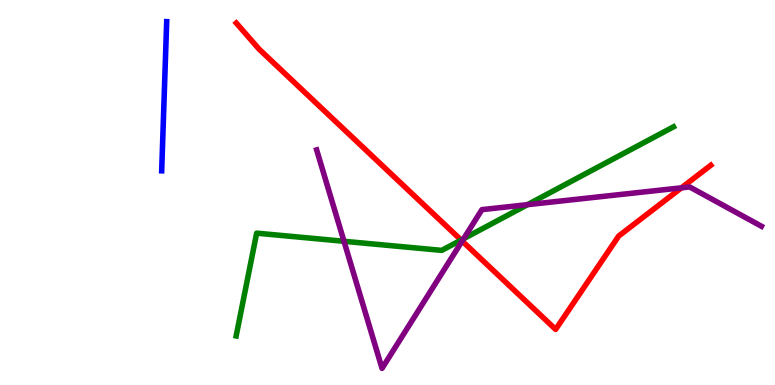[{'lines': ['blue', 'red'], 'intersections': []}, {'lines': ['green', 'red'], 'intersections': [{'x': 5.95, 'y': 3.76}]}, {'lines': ['purple', 'red'], 'intersections': [{'x': 5.96, 'y': 3.74}, {'x': 8.79, 'y': 5.12}]}, {'lines': ['blue', 'green'], 'intersections': []}, {'lines': ['blue', 'purple'], 'intersections': []}, {'lines': ['green', 'purple'], 'intersections': [{'x': 4.44, 'y': 3.73}, {'x': 5.98, 'y': 3.8}, {'x': 6.81, 'y': 4.68}]}]